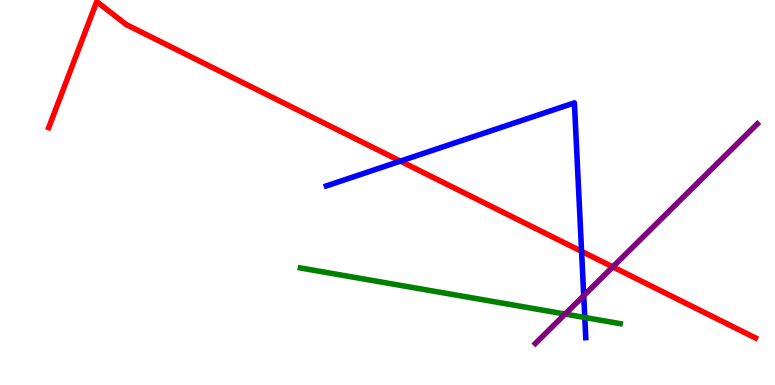[{'lines': ['blue', 'red'], 'intersections': [{'x': 5.17, 'y': 5.82}, {'x': 7.5, 'y': 3.47}]}, {'lines': ['green', 'red'], 'intersections': []}, {'lines': ['purple', 'red'], 'intersections': [{'x': 7.91, 'y': 3.07}]}, {'lines': ['blue', 'green'], 'intersections': [{'x': 7.55, 'y': 1.75}]}, {'lines': ['blue', 'purple'], 'intersections': [{'x': 7.53, 'y': 2.32}]}, {'lines': ['green', 'purple'], 'intersections': [{'x': 7.29, 'y': 1.84}]}]